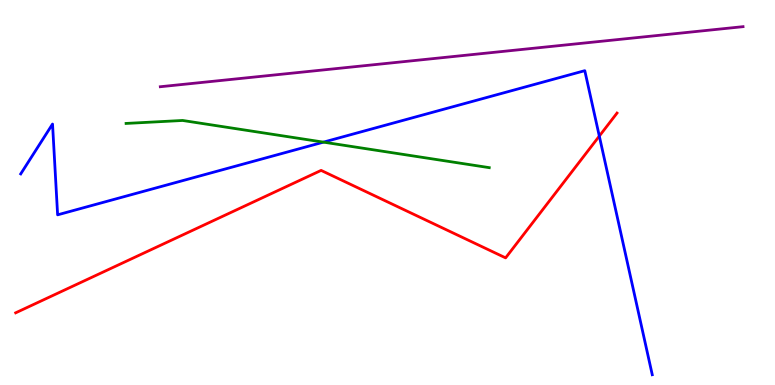[{'lines': ['blue', 'red'], 'intersections': [{'x': 7.73, 'y': 6.47}]}, {'lines': ['green', 'red'], 'intersections': []}, {'lines': ['purple', 'red'], 'intersections': []}, {'lines': ['blue', 'green'], 'intersections': [{'x': 4.17, 'y': 6.31}]}, {'lines': ['blue', 'purple'], 'intersections': []}, {'lines': ['green', 'purple'], 'intersections': []}]